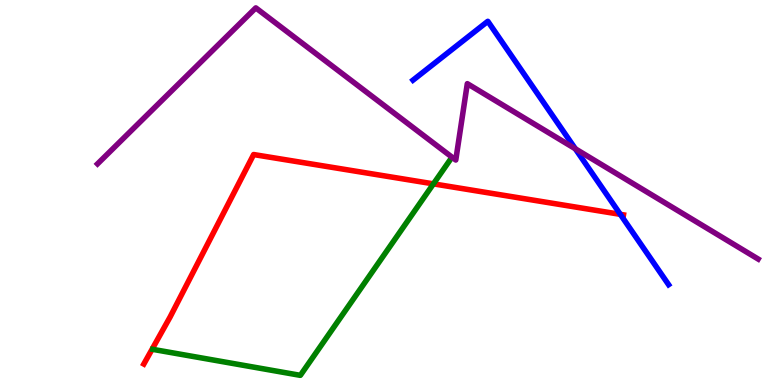[{'lines': ['blue', 'red'], 'intersections': [{'x': 8.0, 'y': 4.43}]}, {'lines': ['green', 'red'], 'intersections': [{'x': 5.59, 'y': 5.22}]}, {'lines': ['purple', 'red'], 'intersections': []}, {'lines': ['blue', 'green'], 'intersections': []}, {'lines': ['blue', 'purple'], 'intersections': [{'x': 7.42, 'y': 6.14}]}, {'lines': ['green', 'purple'], 'intersections': []}]